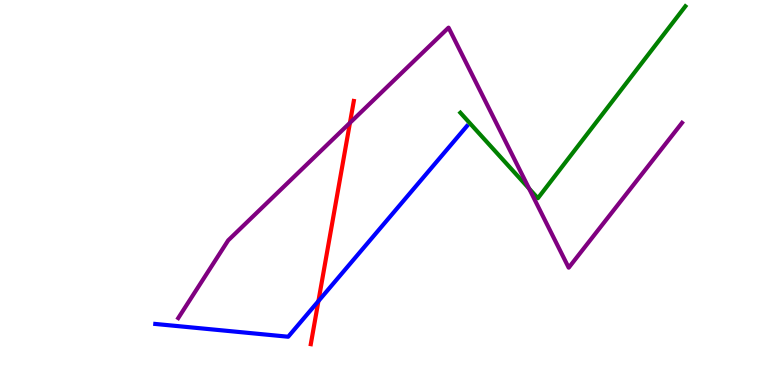[{'lines': ['blue', 'red'], 'intersections': [{'x': 4.11, 'y': 2.18}]}, {'lines': ['green', 'red'], 'intersections': []}, {'lines': ['purple', 'red'], 'intersections': [{'x': 4.52, 'y': 6.81}]}, {'lines': ['blue', 'green'], 'intersections': []}, {'lines': ['blue', 'purple'], 'intersections': []}, {'lines': ['green', 'purple'], 'intersections': [{'x': 6.83, 'y': 5.1}]}]